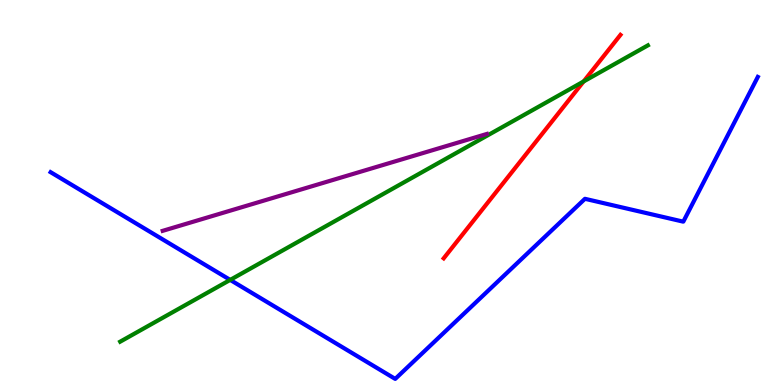[{'lines': ['blue', 'red'], 'intersections': []}, {'lines': ['green', 'red'], 'intersections': [{'x': 7.53, 'y': 7.88}]}, {'lines': ['purple', 'red'], 'intersections': []}, {'lines': ['blue', 'green'], 'intersections': [{'x': 2.97, 'y': 2.73}]}, {'lines': ['blue', 'purple'], 'intersections': []}, {'lines': ['green', 'purple'], 'intersections': []}]